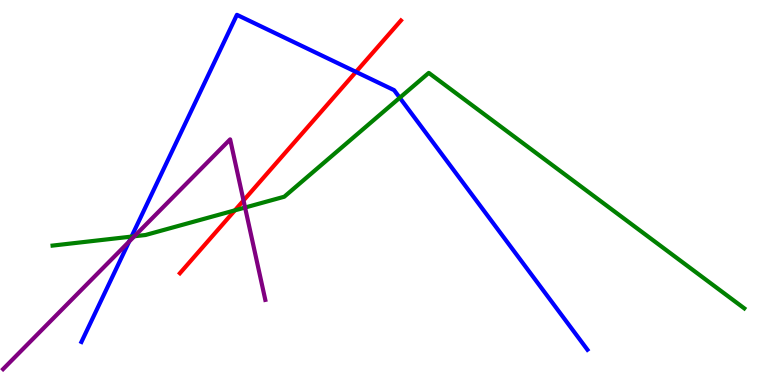[{'lines': ['blue', 'red'], 'intersections': [{'x': 4.59, 'y': 8.13}]}, {'lines': ['green', 'red'], 'intersections': [{'x': 3.03, 'y': 4.54}]}, {'lines': ['purple', 'red'], 'intersections': [{'x': 3.14, 'y': 4.79}]}, {'lines': ['blue', 'green'], 'intersections': [{'x': 1.7, 'y': 3.85}, {'x': 5.16, 'y': 7.46}]}, {'lines': ['blue', 'purple'], 'intersections': [{'x': 1.67, 'y': 3.73}]}, {'lines': ['green', 'purple'], 'intersections': [{'x': 1.73, 'y': 3.86}, {'x': 3.16, 'y': 4.61}]}]